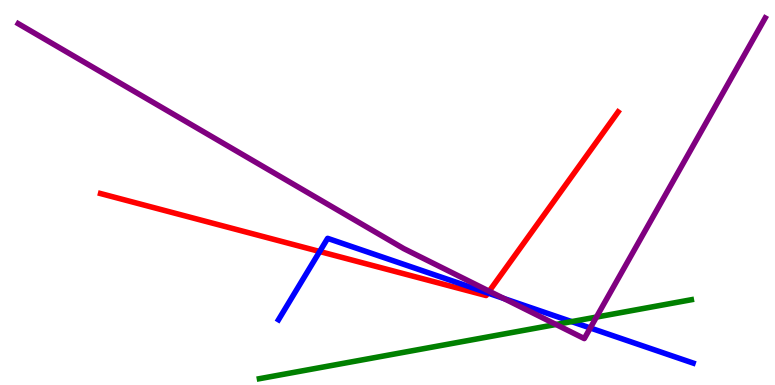[{'lines': ['blue', 'red'], 'intersections': [{'x': 4.13, 'y': 3.47}, {'x': 6.3, 'y': 2.39}]}, {'lines': ['green', 'red'], 'intersections': []}, {'lines': ['purple', 'red'], 'intersections': [{'x': 6.31, 'y': 2.44}]}, {'lines': ['blue', 'green'], 'intersections': [{'x': 7.38, 'y': 1.65}]}, {'lines': ['blue', 'purple'], 'intersections': [{'x': 6.5, 'y': 2.25}, {'x': 7.62, 'y': 1.48}]}, {'lines': ['green', 'purple'], 'intersections': [{'x': 7.17, 'y': 1.57}, {'x': 7.7, 'y': 1.76}]}]